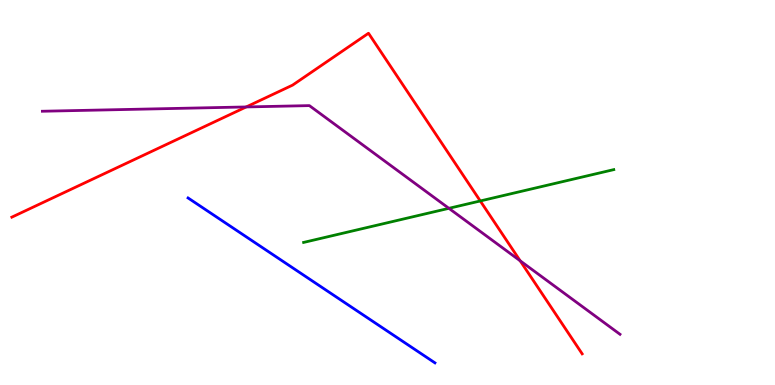[{'lines': ['blue', 'red'], 'intersections': []}, {'lines': ['green', 'red'], 'intersections': [{'x': 6.2, 'y': 4.78}]}, {'lines': ['purple', 'red'], 'intersections': [{'x': 3.18, 'y': 7.22}, {'x': 6.71, 'y': 3.23}]}, {'lines': ['blue', 'green'], 'intersections': []}, {'lines': ['blue', 'purple'], 'intersections': []}, {'lines': ['green', 'purple'], 'intersections': [{'x': 5.79, 'y': 4.59}]}]